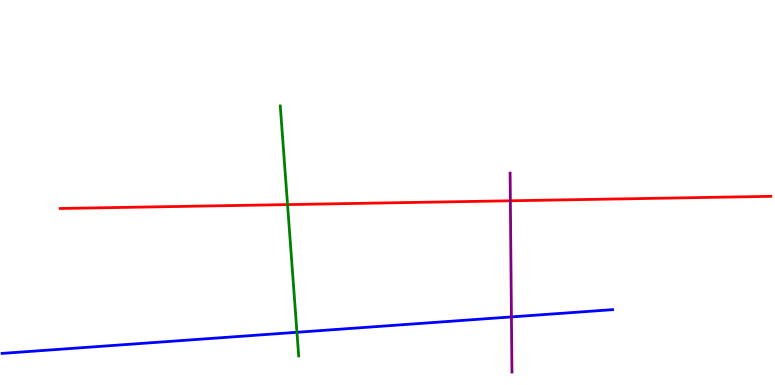[{'lines': ['blue', 'red'], 'intersections': []}, {'lines': ['green', 'red'], 'intersections': [{'x': 3.71, 'y': 4.69}]}, {'lines': ['purple', 'red'], 'intersections': [{'x': 6.59, 'y': 4.78}]}, {'lines': ['blue', 'green'], 'intersections': [{'x': 3.83, 'y': 1.37}]}, {'lines': ['blue', 'purple'], 'intersections': [{'x': 6.6, 'y': 1.77}]}, {'lines': ['green', 'purple'], 'intersections': []}]